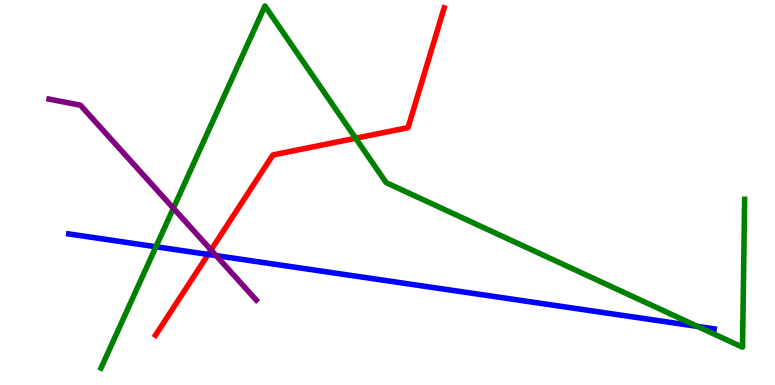[{'lines': ['blue', 'red'], 'intersections': [{'x': 2.69, 'y': 3.39}]}, {'lines': ['green', 'red'], 'intersections': [{'x': 4.59, 'y': 6.41}]}, {'lines': ['purple', 'red'], 'intersections': [{'x': 2.72, 'y': 3.51}]}, {'lines': ['blue', 'green'], 'intersections': [{'x': 2.01, 'y': 3.59}, {'x': 9.0, 'y': 1.52}]}, {'lines': ['blue', 'purple'], 'intersections': [{'x': 2.79, 'y': 3.36}]}, {'lines': ['green', 'purple'], 'intersections': [{'x': 2.24, 'y': 4.59}]}]